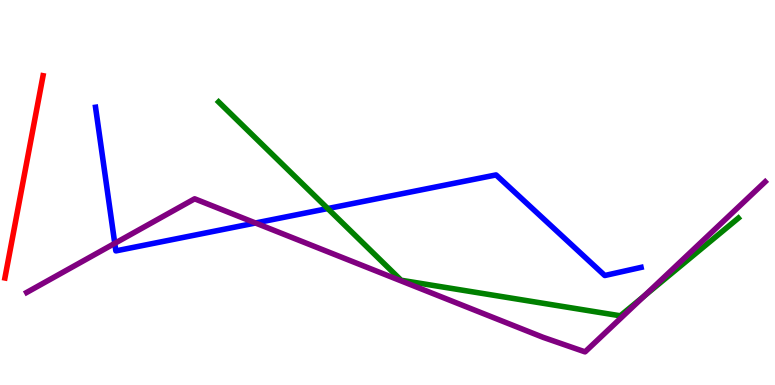[{'lines': ['blue', 'red'], 'intersections': []}, {'lines': ['green', 'red'], 'intersections': []}, {'lines': ['purple', 'red'], 'intersections': []}, {'lines': ['blue', 'green'], 'intersections': [{'x': 4.23, 'y': 4.58}]}, {'lines': ['blue', 'purple'], 'intersections': [{'x': 1.48, 'y': 3.68}, {'x': 3.3, 'y': 4.21}]}, {'lines': ['green', 'purple'], 'intersections': [{'x': 8.31, 'y': 2.31}]}]